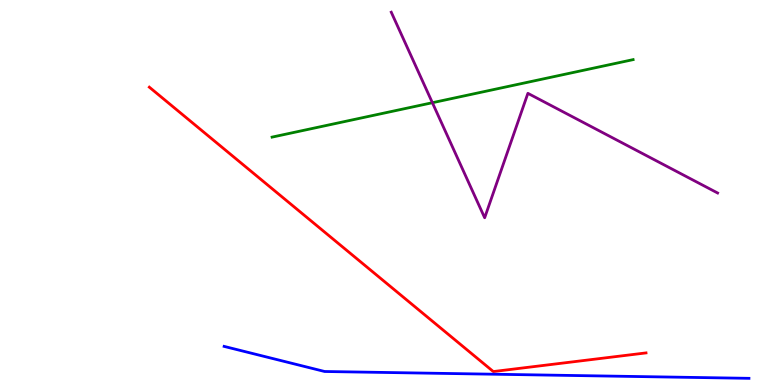[{'lines': ['blue', 'red'], 'intersections': []}, {'lines': ['green', 'red'], 'intersections': []}, {'lines': ['purple', 'red'], 'intersections': []}, {'lines': ['blue', 'green'], 'intersections': []}, {'lines': ['blue', 'purple'], 'intersections': []}, {'lines': ['green', 'purple'], 'intersections': [{'x': 5.58, 'y': 7.33}]}]